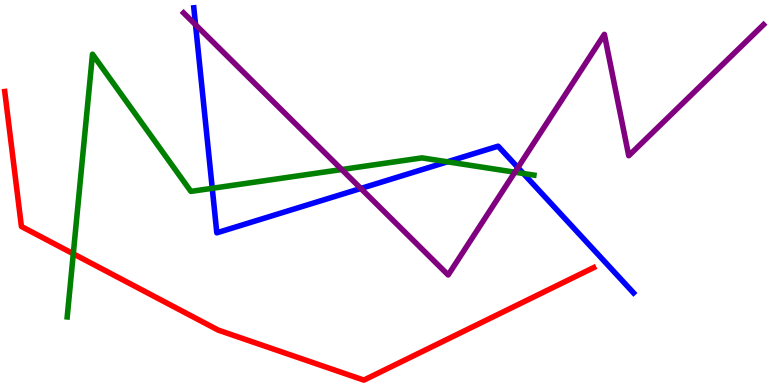[{'lines': ['blue', 'red'], 'intersections': []}, {'lines': ['green', 'red'], 'intersections': [{'x': 0.946, 'y': 3.41}]}, {'lines': ['purple', 'red'], 'intersections': []}, {'lines': ['blue', 'green'], 'intersections': [{'x': 2.74, 'y': 5.11}, {'x': 5.77, 'y': 5.8}, {'x': 6.75, 'y': 5.49}]}, {'lines': ['blue', 'purple'], 'intersections': [{'x': 2.52, 'y': 9.36}, {'x': 4.66, 'y': 5.1}, {'x': 6.68, 'y': 5.65}]}, {'lines': ['green', 'purple'], 'intersections': [{'x': 4.41, 'y': 5.6}, {'x': 6.64, 'y': 5.53}]}]